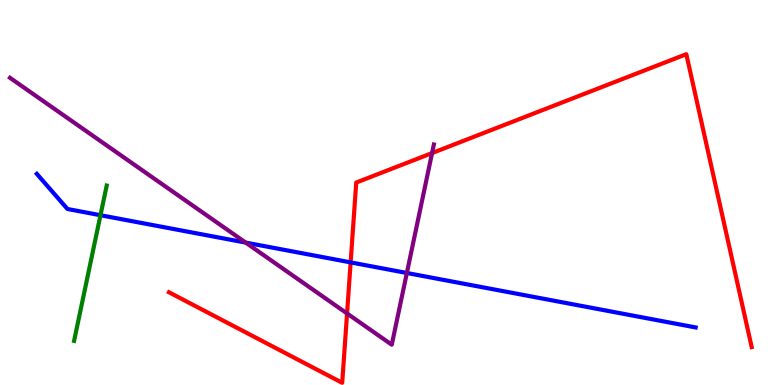[{'lines': ['blue', 'red'], 'intersections': [{'x': 4.52, 'y': 3.18}]}, {'lines': ['green', 'red'], 'intersections': []}, {'lines': ['purple', 'red'], 'intersections': [{'x': 4.48, 'y': 1.86}, {'x': 5.58, 'y': 6.02}]}, {'lines': ['blue', 'green'], 'intersections': [{'x': 1.3, 'y': 4.41}]}, {'lines': ['blue', 'purple'], 'intersections': [{'x': 3.17, 'y': 3.7}, {'x': 5.25, 'y': 2.91}]}, {'lines': ['green', 'purple'], 'intersections': []}]